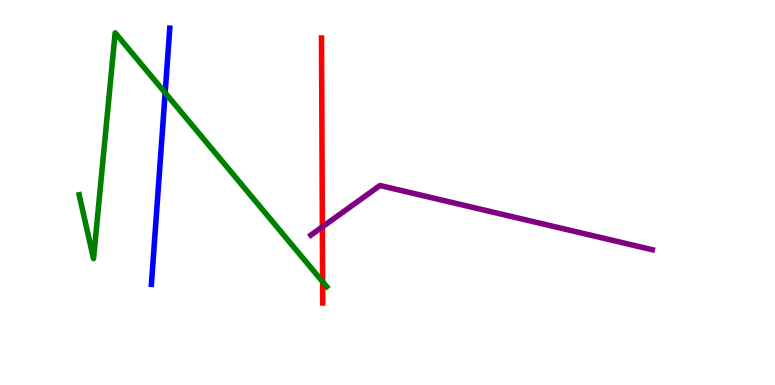[{'lines': ['blue', 'red'], 'intersections': []}, {'lines': ['green', 'red'], 'intersections': [{'x': 4.16, 'y': 2.68}]}, {'lines': ['purple', 'red'], 'intersections': [{'x': 4.16, 'y': 4.11}]}, {'lines': ['blue', 'green'], 'intersections': [{'x': 2.13, 'y': 7.59}]}, {'lines': ['blue', 'purple'], 'intersections': []}, {'lines': ['green', 'purple'], 'intersections': []}]